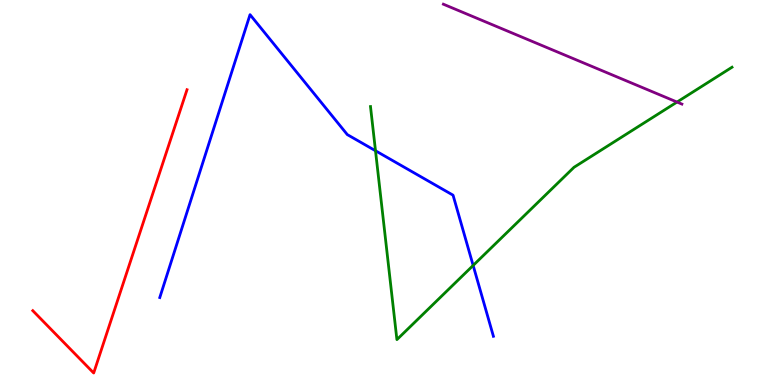[{'lines': ['blue', 'red'], 'intersections': []}, {'lines': ['green', 'red'], 'intersections': []}, {'lines': ['purple', 'red'], 'intersections': []}, {'lines': ['blue', 'green'], 'intersections': [{'x': 4.85, 'y': 6.08}, {'x': 6.11, 'y': 3.11}]}, {'lines': ['blue', 'purple'], 'intersections': []}, {'lines': ['green', 'purple'], 'intersections': [{'x': 8.74, 'y': 7.35}]}]